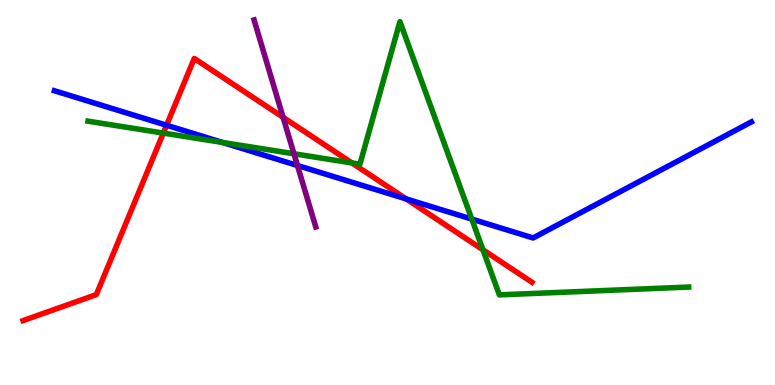[{'lines': ['blue', 'red'], 'intersections': [{'x': 2.15, 'y': 6.75}, {'x': 5.24, 'y': 4.83}]}, {'lines': ['green', 'red'], 'intersections': [{'x': 2.11, 'y': 6.54}, {'x': 4.54, 'y': 5.77}, {'x': 6.23, 'y': 3.51}]}, {'lines': ['purple', 'red'], 'intersections': [{'x': 3.65, 'y': 6.95}]}, {'lines': ['blue', 'green'], 'intersections': [{'x': 2.87, 'y': 6.3}, {'x': 6.09, 'y': 4.31}]}, {'lines': ['blue', 'purple'], 'intersections': [{'x': 3.84, 'y': 5.7}]}, {'lines': ['green', 'purple'], 'intersections': [{'x': 3.79, 'y': 6.01}]}]